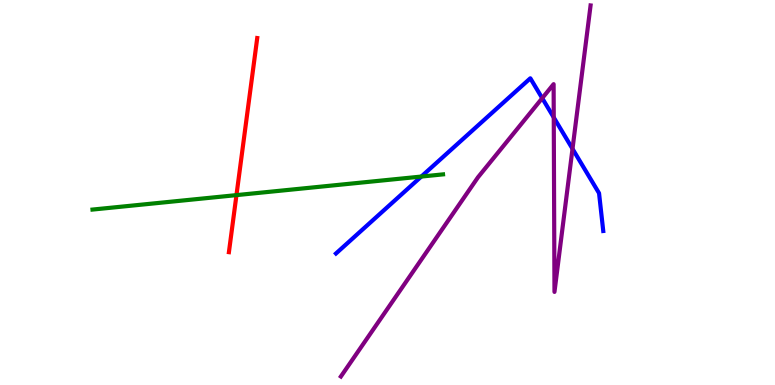[{'lines': ['blue', 'red'], 'intersections': []}, {'lines': ['green', 'red'], 'intersections': [{'x': 3.05, 'y': 4.93}]}, {'lines': ['purple', 'red'], 'intersections': []}, {'lines': ['blue', 'green'], 'intersections': [{'x': 5.44, 'y': 5.41}]}, {'lines': ['blue', 'purple'], 'intersections': [{'x': 7.0, 'y': 7.45}, {'x': 7.15, 'y': 6.95}, {'x': 7.39, 'y': 6.13}]}, {'lines': ['green', 'purple'], 'intersections': []}]